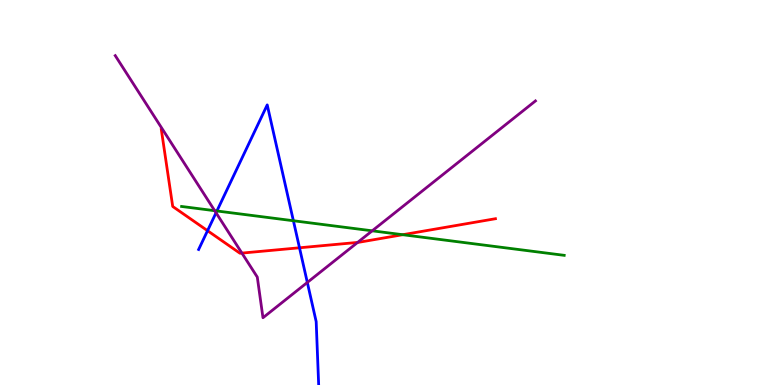[{'lines': ['blue', 'red'], 'intersections': [{'x': 2.68, 'y': 4.01}, {'x': 3.86, 'y': 3.56}]}, {'lines': ['green', 'red'], 'intersections': [{'x': 5.2, 'y': 3.9}]}, {'lines': ['purple', 'red'], 'intersections': [{'x': 3.12, 'y': 3.43}, {'x': 4.61, 'y': 3.7}]}, {'lines': ['blue', 'green'], 'intersections': [{'x': 2.8, 'y': 4.52}, {'x': 3.79, 'y': 4.27}]}, {'lines': ['blue', 'purple'], 'intersections': [{'x': 2.79, 'y': 4.47}, {'x': 3.97, 'y': 2.66}]}, {'lines': ['green', 'purple'], 'intersections': [{'x': 2.77, 'y': 4.53}, {'x': 4.8, 'y': 4.0}]}]